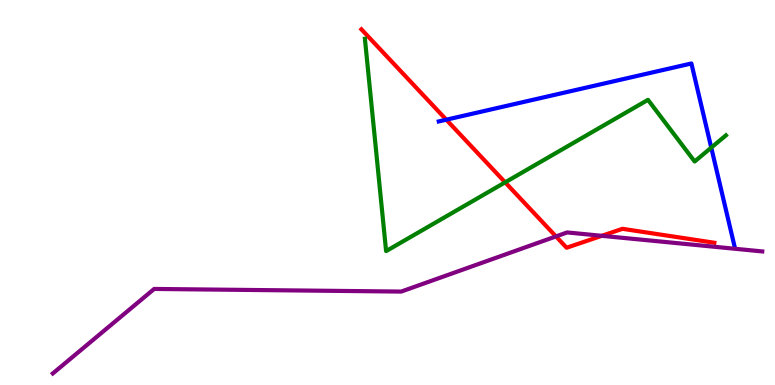[{'lines': ['blue', 'red'], 'intersections': [{'x': 5.76, 'y': 6.89}]}, {'lines': ['green', 'red'], 'intersections': [{'x': 6.52, 'y': 5.26}]}, {'lines': ['purple', 'red'], 'intersections': [{'x': 7.17, 'y': 3.86}, {'x': 7.77, 'y': 3.87}]}, {'lines': ['blue', 'green'], 'intersections': [{'x': 9.18, 'y': 6.17}]}, {'lines': ['blue', 'purple'], 'intersections': []}, {'lines': ['green', 'purple'], 'intersections': []}]